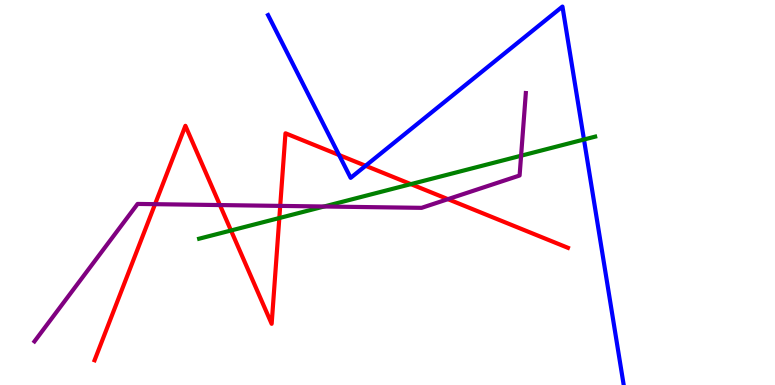[{'lines': ['blue', 'red'], 'intersections': [{'x': 4.38, 'y': 5.97}, {'x': 4.72, 'y': 5.69}]}, {'lines': ['green', 'red'], 'intersections': [{'x': 2.98, 'y': 4.01}, {'x': 3.6, 'y': 4.34}, {'x': 5.3, 'y': 5.22}]}, {'lines': ['purple', 'red'], 'intersections': [{'x': 2.0, 'y': 4.7}, {'x': 2.84, 'y': 4.67}, {'x': 3.62, 'y': 4.65}, {'x': 5.78, 'y': 4.83}]}, {'lines': ['blue', 'green'], 'intersections': [{'x': 7.54, 'y': 6.38}]}, {'lines': ['blue', 'purple'], 'intersections': []}, {'lines': ['green', 'purple'], 'intersections': [{'x': 4.18, 'y': 4.64}, {'x': 6.72, 'y': 5.96}]}]